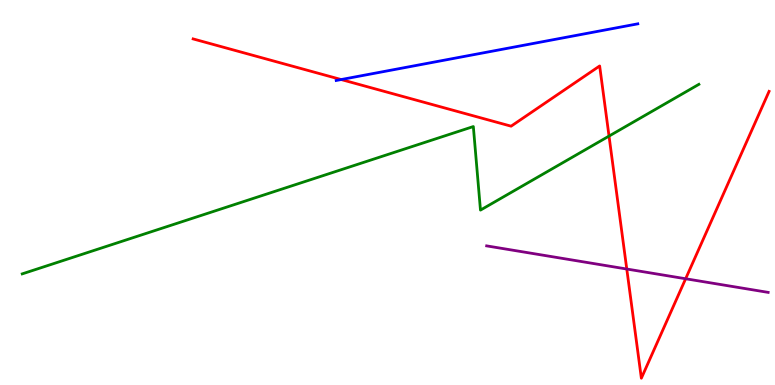[{'lines': ['blue', 'red'], 'intersections': [{'x': 4.4, 'y': 7.93}]}, {'lines': ['green', 'red'], 'intersections': [{'x': 7.86, 'y': 6.47}]}, {'lines': ['purple', 'red'], 'intersections': [{'x': 8.09, 'y': 3.01}, {'x': 8.85, 'y': 2.76}]}, {'lines': ['blue', 'green'], 'intersections': []}, {'lines': ['blue', 'purple'], 'intersections': []}, {'lines': ['green', 'purple'], 'intersections': []}]